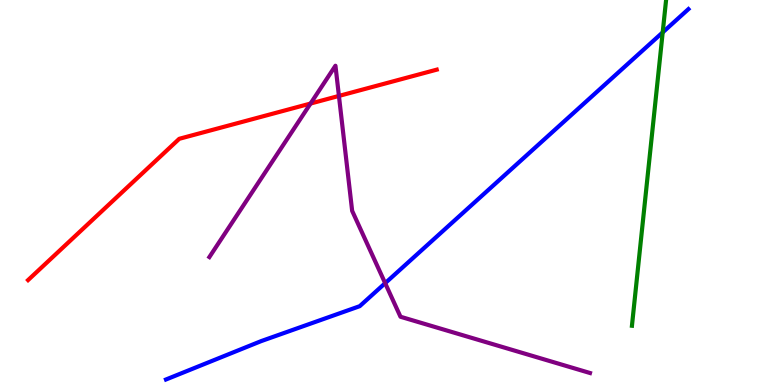[{'lines': ['blue', 'red'], 'intersections': []}, {'lines': ['green', 'red'], 'intersections': []}, {'lines': ['purple', 'red'], 'intersections': [{'x': 4.01, 'y': 7.31}, {'x': 4.37, 'y': 7.51}]}, {'lines': ['blue', 'green'], 'intersections': [{'x': 8.55, 'y': 9.16}]}, {'lines': ['blue', 'purple'], 'intersections': [{'x': 4.97, 'y': 2.64}]}, {'lines': ['green', 'purple'], 'intersections': []}]